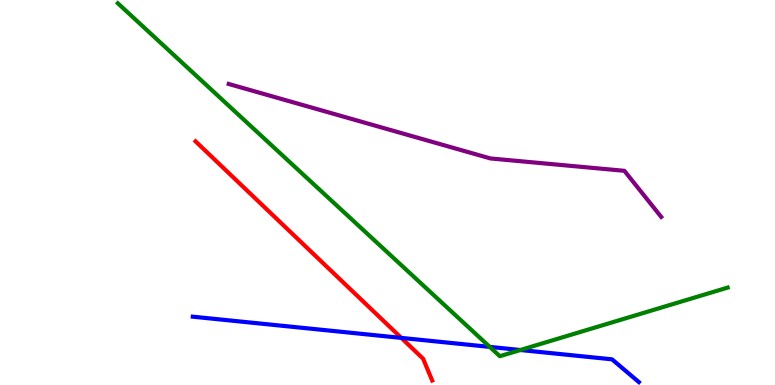[{'lines': ['blue', 'red'], 'intersections': [{'x': 5.18, 'y': 1.22}]}, {'lines': ['green', 'red'], 'intersections': []}, {'lines': ['purple', 'red'], 'intersections': []}, {'lines': ['blue', 'green'], 'intersections': [{'x': 6.32, 'y': 0.99}, {'x': 6.71, 'y': 0.909}]}, {'lines': ['blue', 'purple'], 'intersections': []}, {'lines': ['green', 'purple'], 'intersections': []}]